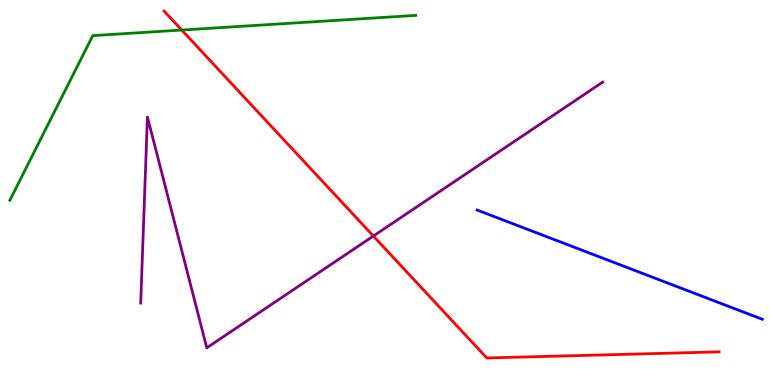[{'lines': ['blue', 'red'], 'intersections': []}, {'lines': ['green', 'red'], 'intersections': [{'x': 2.34, 'y': 9.22}]}, {'lines': ['purple', 'red'], 'intersections': [{'x': 4.82, 'y': 3.87}]}, {'lines': ['blue', 'green'], 'intersections': []}, {'lines': ['blue', 'purple'], 'intersections': []}, {'lines': ['green', 'purple'], 'intersections': []}]